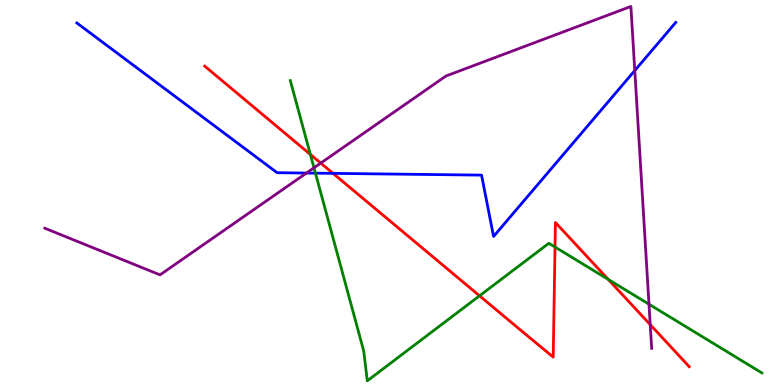[{'lines': ['blue', 'red'], 'intersections': [{'x': 4.3, 'y': 5.5}]}, {'lines': ['green', 'red'], 'intersections': [{'x': 4.0, 'y': 5.99}, {'x': 6.19, 'y': 2.32}, {'x': 7.16, 'y': 3.58}, {'x': 7.85, 'y': 2.74}]}, {'lines': ['purple', 'red'], 'intersections': [{'x': 4.14, 'y': 5.76}, {'x': 8.39, 'y': 1.57}]}, {'lines': ['blue', 'green'], 'intersections': [{'x': 4.07, 'y': 5.5}]}, {'lines': ['blue', 'purple'], 'intersections': [{'x': 3.95, 'y': 5.51}, {'x': 8.19, 'y': 8.17}]}, {'lines': ['green', 'purple'], 'intersections': [{'x': 4.05, 'y': 5.64}, {'x': 8.37, 'y': 2.1}]}]